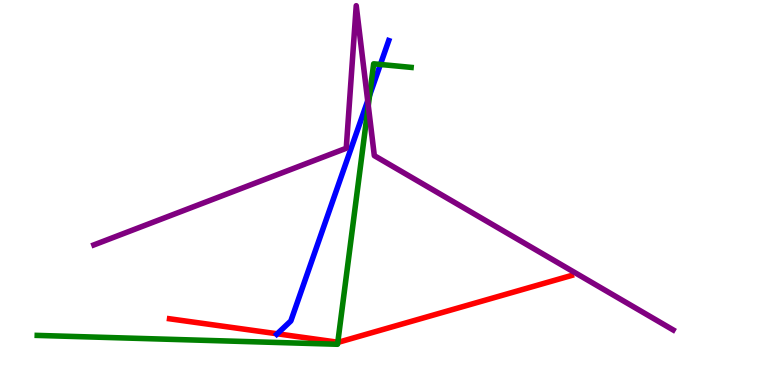[{'lines': ['blue', 'red'], 'intersections': [{'x': 3.58, 'y': 1.33}]}, {'lines': ['green', 'red'], 'intersections': [{'x': 4.36, 'y': 1.11}]}, {'lines': ['purple', 'red'], 'intersections': []}, {'lines': ['blue', 'green'], 'intersections': [{'x': 4.77, 'y': 7.52}, {'x': 4.91, 'y': 8.33}]}, {'lines': ['blue', 'purple'], 'intersections': [{'x': 4.74, 'y': 7.38}]}, {'lines': ['green', 'purple'], 'intersections': [{'x': 4.75, 'y': 7.26}]}]